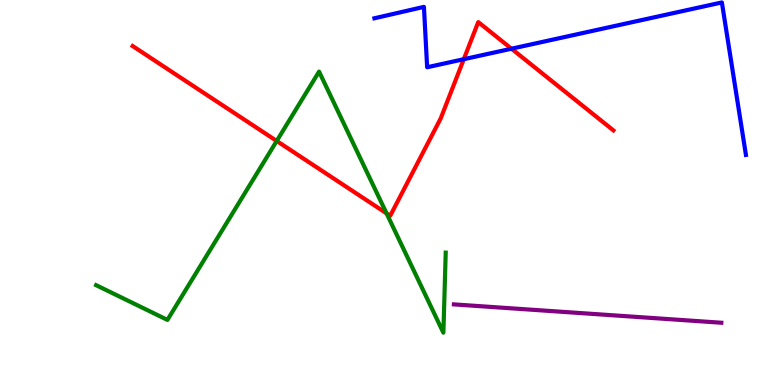[{'lines': ['blue', 'red'], 'intersections': [{'x': 5.98, 'y': 8.46}, {'x': 6.6, 'y': 8.73}]}, {'lines': ['green', 'red'], 'intersections': [{'x': 3.57, 'y': 6.34}, {'x': 4.99, 'y': 4.46}]}, {'lines': ['purple', 'red'], 'intersections': []}, {'lines': ['blue', 'green'], 'intersections': []}, {'lines': ['blue', 'purple'], 'intersections': []}, {'lines': ['green', 'purple'], 'intersections': []}]